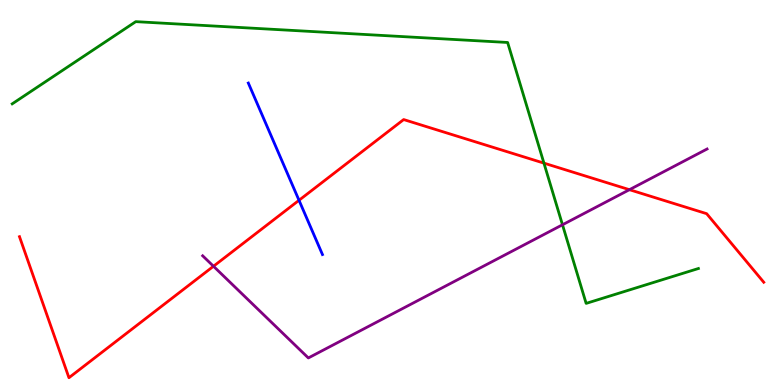[{'lines': ['blue', 'red'], 'intersections': [{'x': 3.86, 'y': 4.8}]}, {'lines': ['green', 'red'], 'intersections': [{'x': 7.02, 'y': 5.76}]}, {'lines': ['purple', 'red'], 'intersections': [{'x': 2.75, 'y': 3.08}, {'x': 8.12, 'y': 5.07}]}, {'lines': ['blue', 'green'], 'intersections': []}, {'lines': ['blue', 'purple'], 'intersections': []}, {'lines': ['green', 'purple'], 'intersections': [{'x': 7.26, 'y': 4.16}]}]